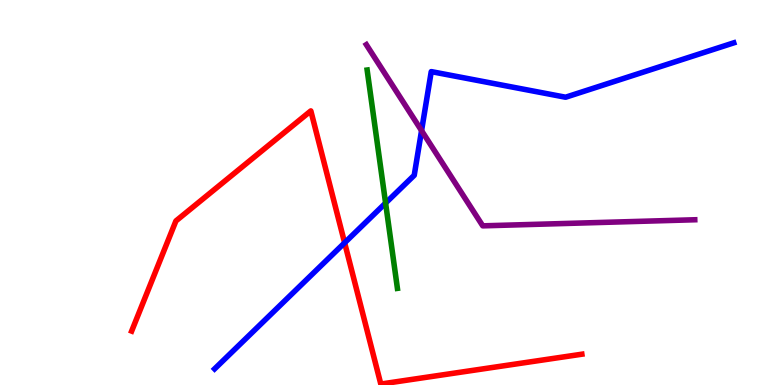[{'lines': ['blue', 'red'], 'intersections': [{'x': 4.45, 'y': 3.69}]}, {'lines': ['green', 'red'], 'intersections': []}, {'lines': ['purple', 'red'], 'intersections': []}, {'lines': ['blue', 'green'], 'intersections': [{'x': 4.98, 'y': 4.73}]}, {'lines': ['blue', 'purple'], 'intersections': [{'x': 5.44, 'y': 6.61}]}, {'lines': ['green', 'purple'], 'intersections': []}]